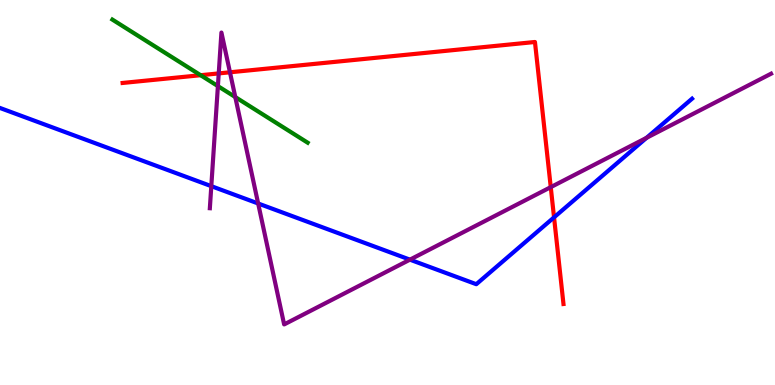[{'lines': ['blue', 'red'], 'intersections': [{'x': 7.15, 'y': 4.35}]}, {'lines': ['green', 'red'], 'intersections': [{'x': 2.59, 'y': 8.05}]}, {'lines': ['purple', 'red'], 'intersections': [{'x': 2.82, 'y': 8.09}, {'x': 2.97, 'y': 8.12}, {'x': 7.11, 'y': 5.14}]}, {'lines': ['blue', 'green'], 'intersections': []}, {'lines': ['blue', 'purple'], 'intersections': [{'x': 2.73, 'y': 5.16}, {'x': 3.33, 'y': 4.71}, {'x': 5.29, 'y': 3.26}, {'x': 8.34, 'y': 6.42}]}, {'lines': ['green', 'purple'], 'intersections': [{'x': 2.81, 'y': 7.76}, {'x': 3.04, 'y': 7.48}]}]